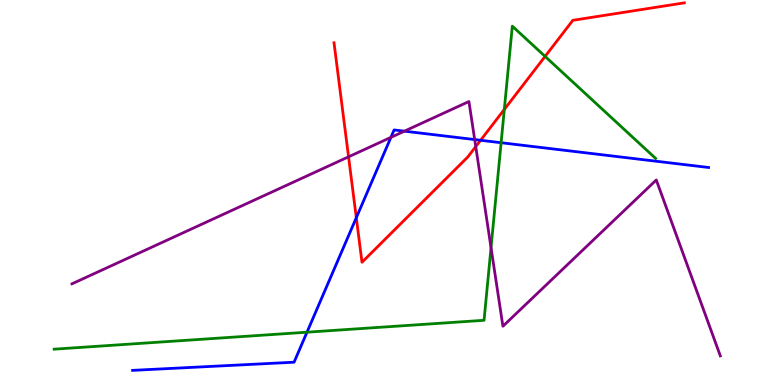[{'lines': ['blue', 'red'], 'intersections': [{'x': 4.6, 'y': 4.35}, {'x': 6.2, 'y': 6.36}]}, {'lines': ['green', 'red'], 'intersections': [{'x': 6.51, 'y': 7.16}, {'x': 7.03, 'y': 8.53}]}, {'lines': ['purple', 'red'], 'intersections': [{'x': 4.5, 'y': 5.93}, {'x': 6.14, 'y': 6.19}]}, {'lines': ['blue', 'green'], 'intersections': [{'x': 3.96, 'y': 1.37}, {'x': 6.47, 'y': 6.29}]}, {'lines': ['blue', 'purple'], 'intersections': [{'x': 5.04, 'y': 6.43}, {'x': 5.22, 'y': 6.59}, {'x': 6.12, 'y': 6.37}]}, {'lines': ['green', 'purple'], 'intersections': [{'x': 6.34, 'y': 3.57}]}]